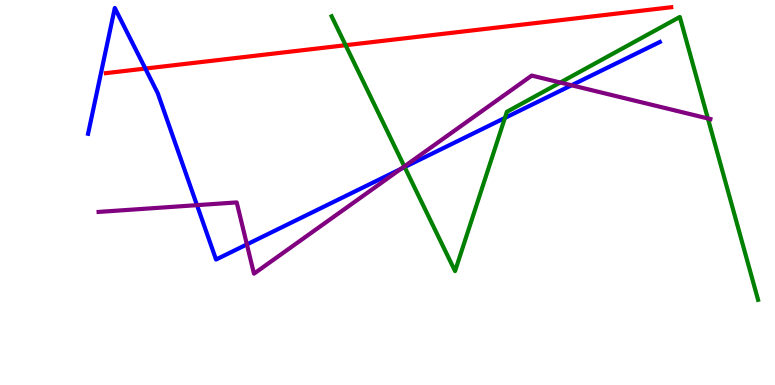[{'lines': ['blue', 'red'], 'intersections': [{'x': 1.88, 'y': 8.22}]}, {'lines': ['green', 'red'], 'intersections': [{'x': 4.46, 'y': 8.83}]}, {'lines': ['purple', 'red'], 'intersections': []}, {'lines': ['blue', 'green'], 'intersections': [{'x': 5.22, 'y': 5.66}, {'x': 6.51, 'y': 6.94}]}, {'lines': ['blue', 'purple'], 'intersections': [{'x': 2.54, 'y': 4.67}, {'x': 3.19, 'y': 3.65}, {'x': 5.17, 'y': 5.61}, {'x': 7.37, 'y': 7.79}]}, {'lines': ['green', 'purple'], 'intersections': [{'x': 5.22, 'y': 5.68}, {'x': 7.23, 'y': 7.86}, {'x': 9.13, 'y': 6.92}]}]